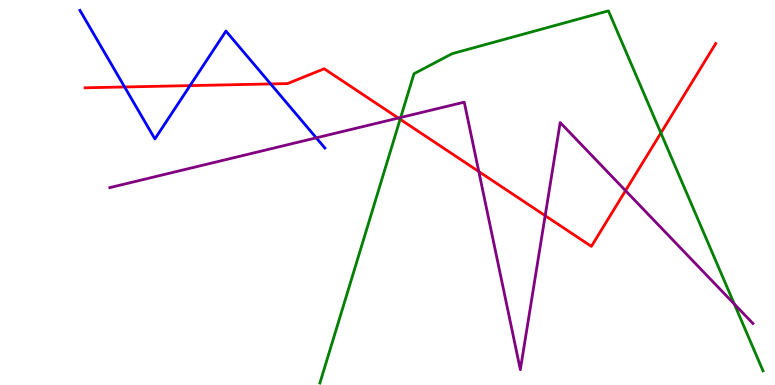[{'lines': ['blue', 'red'], 'intersections': [{'x': 1.61, 'y': 7.74}, {'x': 2.45, 'y': 7.78}, {'x': 3.49, 'y': 7.82}]}, {'lines': ['green', 'red'], 'intersections': [{'x': 5.16, 'y': 6.9}, {'x': 8.53, 'y': 6.55}]}, {'lines': ['purple', 'red'], 'intersections': [{'x': 5.14, 'y': 6.93}, {'x': 6.18, 'y': 5.54}, {'x': 7.03, 'y': 4.4}, {'x': 8.07, 'y': 5.05}]}, {'lines': ['blue', 'green'], 'intersections': []}, {'lines': ['blue', 'purple'], 'intersections': [{'x': 4.08, 'y': 6.42}]}, {'lines': ['green', 'purple'], 'intersections': [{'x': 5.17, 'y': 6.95}, {'x': 9.48, 'y': 2.1}]}]